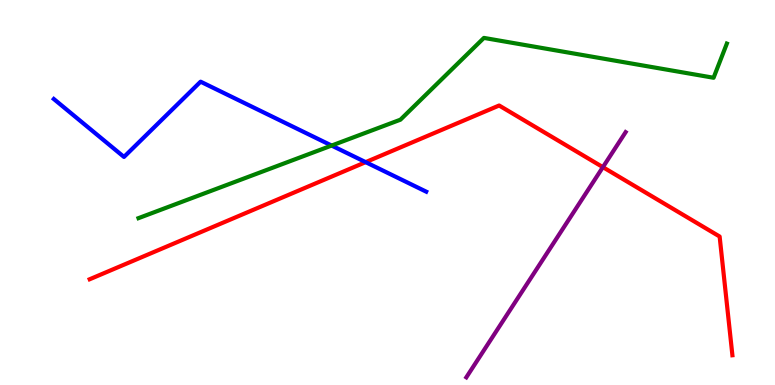[{'lines': ['blue', 'red'], 'intersections': [{'x': 4.72, 'y': 5.79}]}, {'lines': ['green', 'red'], 'intersections': []}, {'lines': ['purple', 'red'], 'intersections': [{'x': 7.78, 'y': 5.66}]}, {'lines': ['blue', 'green'], 'intersections': [{'x': 4.28, 'y': 6.22}]}, {'lines': ['blue', 'purple'], 'intersections': []}, {'lines': ['green', 'purple'], 'intersections': []}]